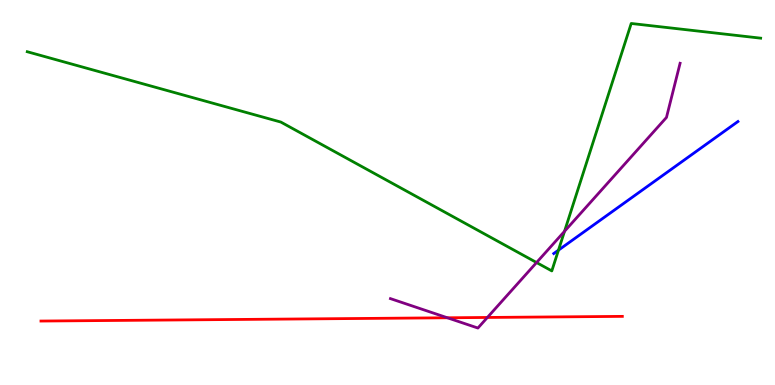[{'lines': ['blue', 'red'], 'intersections': []}, {'lines': ['green', 'red'], 'intersections': []}, {'lines': ['purple', 'red'], 'intersections': [{'x': 5.77, 'y': 1.75}, {'x': 6.29, 'y': 1.75}]}, {'lines': ['blue', 'green'], 'intersections': [{'x': 7.21, 'y': 3.5}]}, {'lines': ['blue', 'purple'], 'intersections': []}, {'lines': ['green', 'purple'], 'intersections': [{'x': 6.92, 'y': 3.18}, {'x': 7.28, 'y': 3.99}]}]